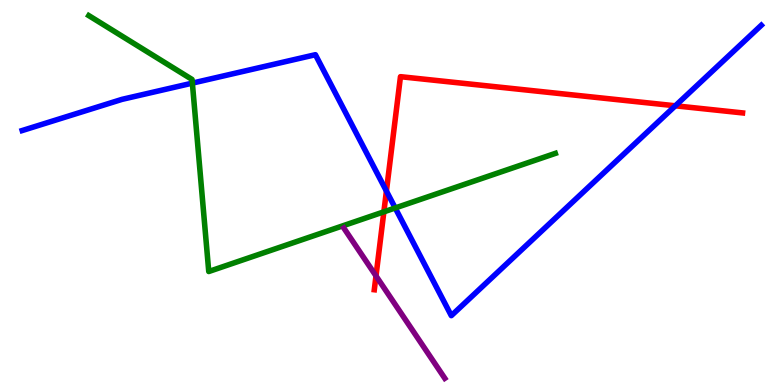[{'lines': ['blue', 'red'], 'intersections': [{'x': 4.99, 'y': 5.04}, {'x': 8.71, 'y': 7.25}]}, {'lines': ['green', 'red'], 'intersections': [{'x': 4.95, 'y': 4.5}]}, {'lines': ['purple', 'red'], 'intersections': [{'x': 4.85, 'y': 2.83}]}, {'lines': ['blue', 'green'], 'intersections': [{'x': 2.48, 'y': 7.84}, {'x': 5.1, 'y': 4.6}]}, {'lines': ['blue', 'purple'], 'intersections': []}, {'lines': ['green', 'purple'], 'intersections': []}]